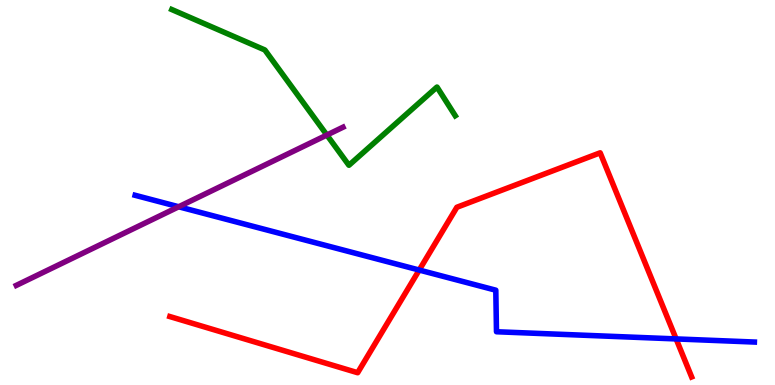[{'lines': ['blue', 'red'], 'intersections': [{'x': 5.41, 'y': 2.99}, {'x': 8.72, 'y': 1.2}]}, {'lines': ['green', 'red'], 'intersections': []}, {'lines': ['purple', 'red'], 'intersections': []}, {'lines': ['blue', 'green'], 'intersections': []}, {'lines': ['blue', 'purple'], 'intersections': [{'x': 2.31, 'y': 4.63}]}, {'lines': ['green', 'purple'], 'intersections': [{'x': 4.22, 'y': 6.49}]}]